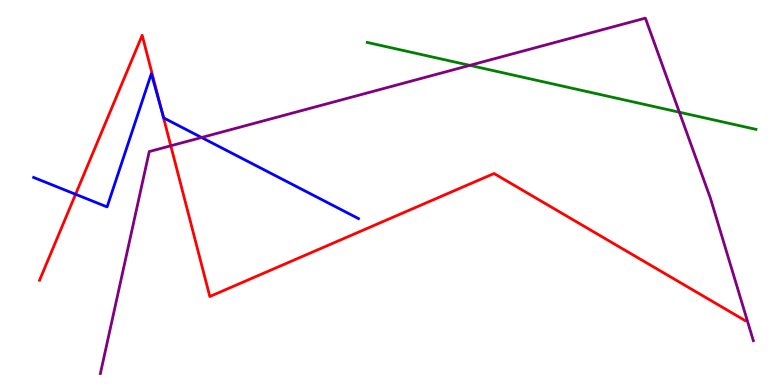[{'lines': ['blue', 'red'], 'intersections': [{'x': 0.975, 'y': 4.95}, {'x': 2.09, 'y': 7.11}]}, {'lines': ['green', 'red'], 'intersections': []}, {'lines': ['purple', 'red'], 'intersections': [{'x': 2.2, 'y': 6.21}]}, {'lines': ['blue', 'green'], 'intersections': []}, {'lines': ['blue', 'purple'], 'intersections': [{'x': 2.6, 'y': 6.43}]}, {'lines': ['green', 'purple'], 'intersections': [{'x': 6.06, 'y': 8.3}, {'x': 8.77, 'y': 7.08}]}]